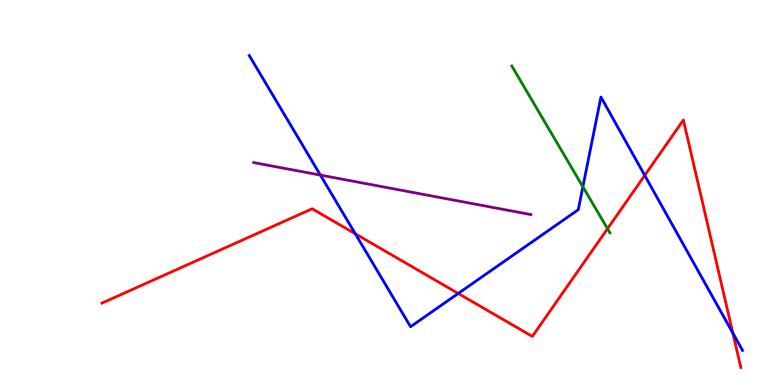[{'lines': ['blue', 'red'], 'intersections': [{'x': 4.58, 'y': 3.93}, {'x': 5.91, 'y': 2.38}, {'x': 8.32, 'y': 5.44}, {'x': 9.46, 'y': 1.35}]}, {'lines': ['green', 'red'], 'intersections': [{'x': 7.84, 'y': 4.06}]}, {'lines': ['purple', 'red'], 'intersections': []}, {'lines': ['blue', 'green'], 'intersections': [{'x': 7.52, 'y': 5.15}]}, {'lines': ['blue', 'purple'], 'intersections': [{'x': 4.13, 'y': 5.45}]}, {'lines': ['green', 'purple'], 'intersections': []}]